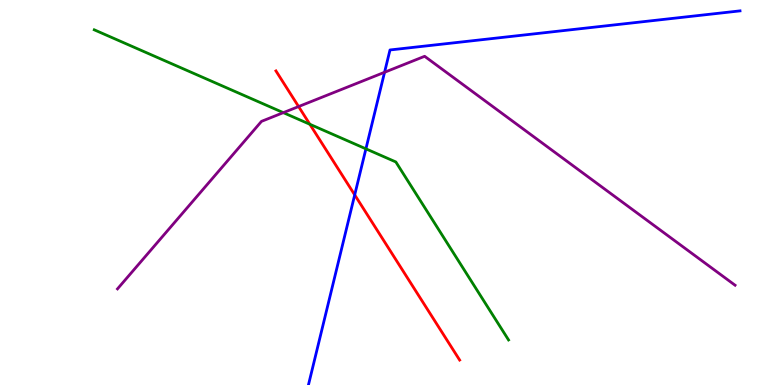[{'lines': ['blue', 'red'], 'intersections': [{'x': 4.58, 'y': 4.94}]}, {'lines': ['green', 'red'], 'intersections': [{'x': 4.0, 'y': 6.77}]}, {'lines': ['purple', 'red'], 'intersections': [{'x': 3.85, 'y': 7.23}]}, {'lines': ['blue', 'green'], 'intersections': [{'x': 4.72, 'y': 6.13}]}, {'lines': ['blue', 'purple'], 'intersections': [{'x': 4.96, 'y': 8.12}]}, {'lines': ['green', 'purple'], 'intersections': [{'x': 3.66, 'y': 7.07}]}]